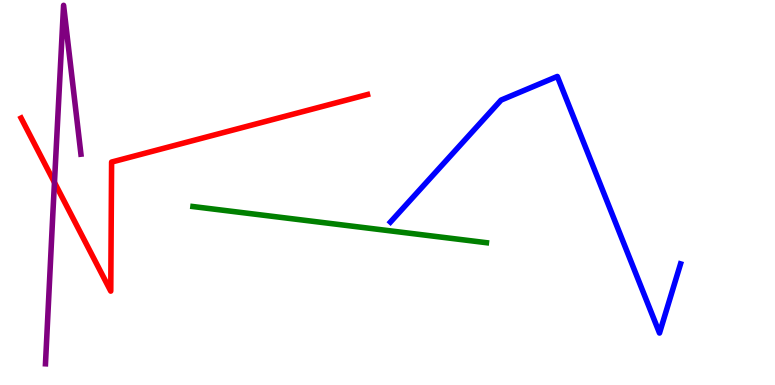[{'lines': ['blue', 'red'], 'intersections': []}, {'lines': ['green', 'red'], 'intersections': []}, {'lines': ['purple', 'red'], 'intersections': [{'x': 0.703, 'y': 5.26}]}, {'lines': ['blue', 'green'], 'intersections': []}, {'lines': ['blue', 'purple'], 'intersections': []}, {'lines': ['green', 'purple'], 'intersections': []}]